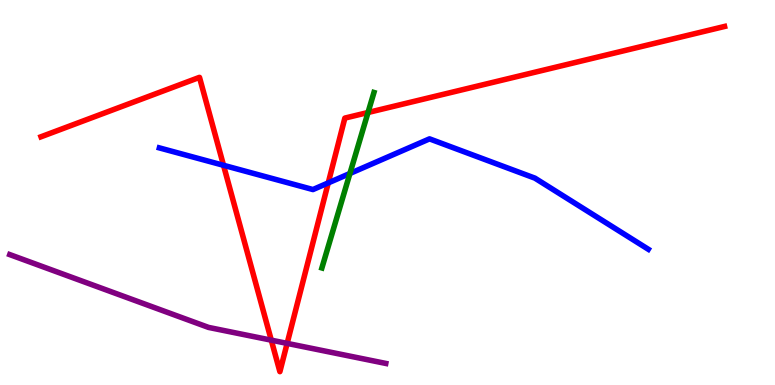[{'lines': ['blue', 'red'], 'intersections': [{'x': 2.88, 'y': 5.71}, {'x': 4.24, 'y': 5.25}]}, {'lines': ['green', 'red'], 'intersections': [{'x': 4.75, 'y': 7.08}]}, {'lines': ['purple', 'red'], 'intersections': [{'x': 3.5, 'y': 1.16}, {'x': 3.7, 'y': 1.08}]}, {'lines': ['blue', 'green'], 'intersections': [{'x': 4.52, 'y': 5.49}]}, {'lines': ['blue', 'purple'], 'intersections': []}, {'lines': ['green', 'purple'], 'intersections': []}]